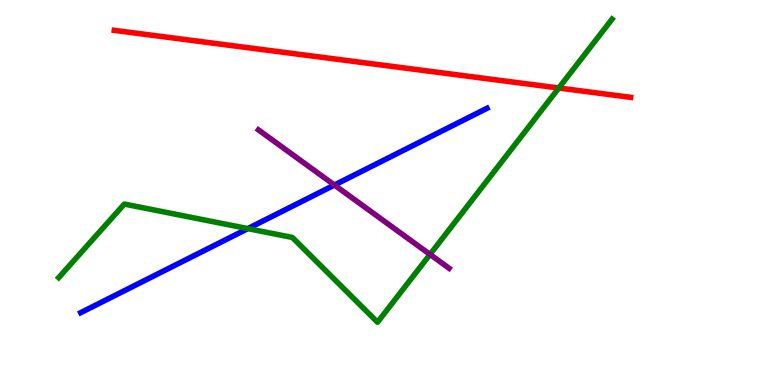[{'lines': ['blue', 'red'], 'intersections': []}, {'lines': ['green', 'red'], 'intersections': [{'x': 7.21, 'y': 7.71}]}, {'lines': ['purple', 'red'], 'intersections': []}, {'lines': ['blue', 'green'], 'intersections': [{'x': 3.2, 'y': 4.06}]}, {'lines': ['blue', 'purple'], 'intersections': [{'x': 4.32, 'y': 5.19}]}, {'lines': ['green', 'purple'], 'intersections': [{'x': 5.55, 'y': 3.39}]}]